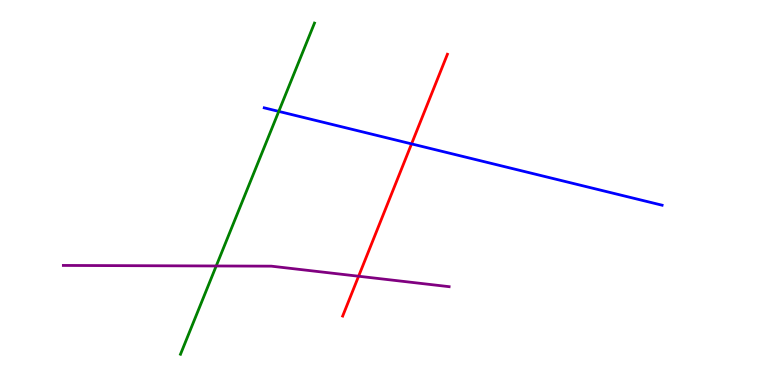[{'lines': ['blue', 'red'], 'intersections': [{'x': 5.31, 'y': 6.26}]}, {'lines': ['green', 'red'], 'intersections': []}, {'lines': ['purple', 'red'], 'intersections': [{'x': 4.63, 'y': 2.83}]}, {'lines': ['blue', 'green'], 'intersections': [{'x': 3.6, 'y': 7.11}]}, {'lines': ['blue', 'purple'], 'intersections': []}, {'lines': ['green', 'purple'], 'intersections': [{'x': 2.79, 'y': 3.09}]}]